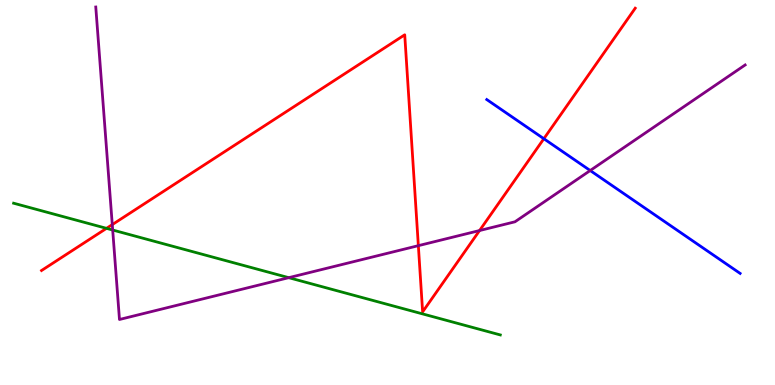[{'lines': ['blue', 'red'], 'intersections': [{'x': 7.02, 'y': 6.4}]}, {'lines': ['green', 'red'], 'intersections': [{'x': 1.37, 'y': 4.07}]}, {'lines': ['purple', 'red'], 'intersections': [{'x': 1.45, 'y': 4.17}, {'x': 5.4, 'y': 3.62}, {'x': 6.19, 'y': 4.01}]}, {'lines': ['blue', 'green'], 'intersections': []}, {'lines': ['blue', 'purple'], 'intersections': [{'x': 7.62, 'y': 5.57}]}, {'lines': ['green', 'purple'], 'intersections': [{'x': 1.45, 'y': 4.03}, {'x': 3.73, 'y': 2.79}]}]